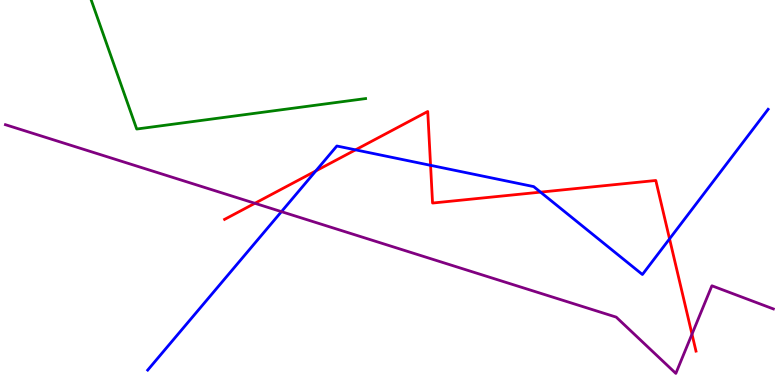[{'lines': ['blue', 'red'], 'intersections': [{'x': 4.08, 'y': 5.56}, {'x': 4.59, 'y': 6.11}, {'x': 5.56, 'y': 5.71}, {'x': 6.97, 'y': 5.01}, {'x': 8.64, 'y': 3.8}]}, {'lines': ['green', 'red'], 'intersections': []}, {'lines': ['purple', 'red'], 'intersections': [{'x': 3.29, 'y': 4.72}, {'x': 8.93, 'y': 1.32}]}, {'lines': ['blue', 'green'], 'intersections': []}, {'lines': ['blue', 'purple'], 'intersections': [{'x': 3.63, 'y': 4.5}]}, {'lines': ['green', 'purple'], 'intersections': []}]